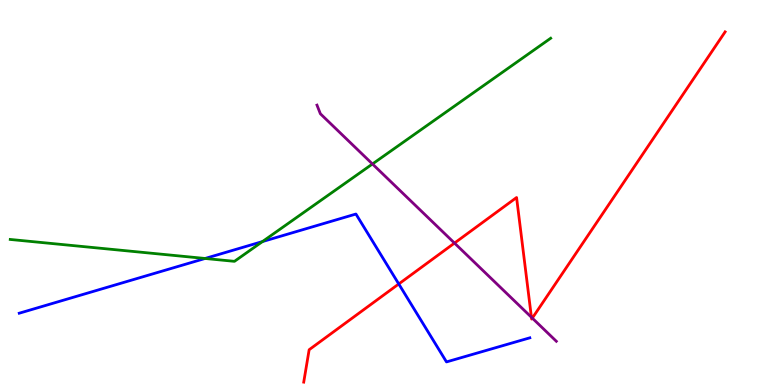[{'lines': ['blue', 'red'], 'intersections': [{'x': 5.15, 'y': 2.62}]}, {'lines': ['green', 'red'], 'intersections': []}, {'lines': ['purple', 'red'], 'intersections': [{'x': 5.86, 'y': 3.69}, {'x': 6.86, 'y': 1.76}, {'x': 6.87, 'y': 1.74}]}, {'lines': ['blue', 'green'], 'intersections': [{'x': 2.65, 'y': 3.29}, {'x': 3.39, 'y': 3.73}]}, {'lines': ['blue', 'purple'], 'intersections': []}, {'lines': ['green', 'purple'], 'intersections': [{'x': 4.81, 'y': 5.74}]}]